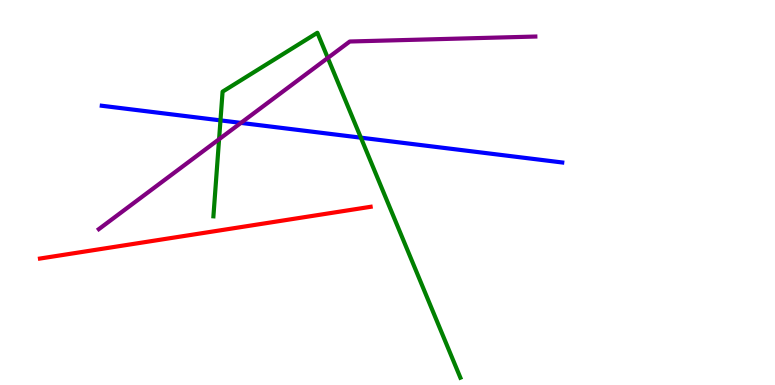[{'lines': ['blue', 'red'], 'intersections': []}, {'lines': ['green', 'red'], 'intersections': []}, {'lines': ['purple', 'red'], 'intersections': []}, {'lines': ['blue', 'green'], 'intersections': [{'x': 2.84, 'y': 6.87}, {'x': 4.66, 'y': 6.42}]}, {'lines': ['blue', 'purple'], 'intersections': [{'x': 3.11, 'y': 6.81}]}, {'lines': ['green', 'purple'], 'intersections': [{'x': 2.83, 'y': 6.38}, {'x': 4.23, 'y': 8.5}]}]